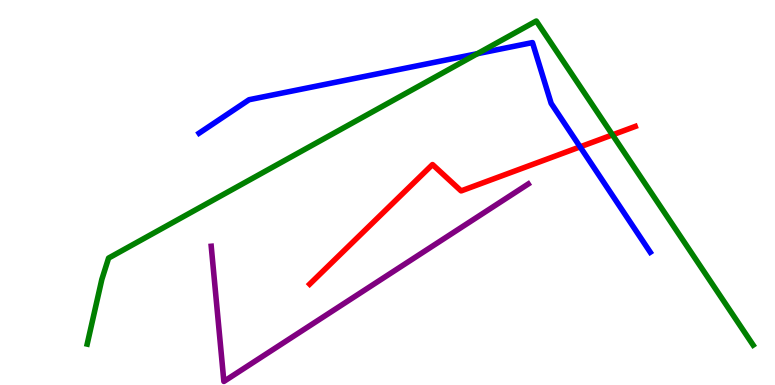[{'lines': ['blue', 'red'], 'intersections': [{'x': 7.49, 'y': 6.19}]}, {'lines': ['green', 'red'], 'intersections': [{'x': 7.9, 'y': 6.5}]}, {'lines': ['purple', 'red'], 'intersections': []}, {'lines': ['blue', 'green'], 'intersections': [{'x': 6.16, 'y': 8.61}]}, {'lines': ['blue', 'purple'], 'intersections': []}, {'lines': ['green', 'purple'], 'intersections': []}]